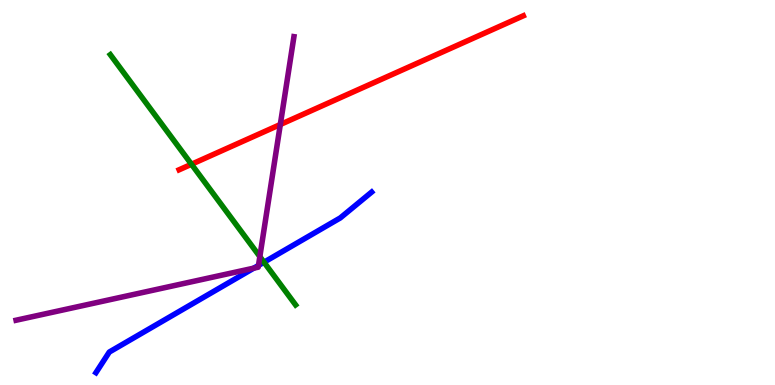[{'lines': ['blue', 'red'], 'intersections': []}, {'lines': ['green', 'red'], 'intersections': [{'x': 2.47, 'y': 5.73}]}, {'lines': ['purple', 'red'], 'intersections': [{'x': 3.62, 'y': 6.77}]}, {'lines': ['blue', 'green'], 'intersections': [{'x': 3.41, 'y': 3.19}]}, {'lines': ['blue', 'purple'], 'intersections': [{'x': 3.27, 'y': 3.04}, {'x': 3.34, 'y': 3.11}]}, {'lines': ['green', 'purple'], 'intersections': [{'x': 3.35, 'y': 3.33}]}]